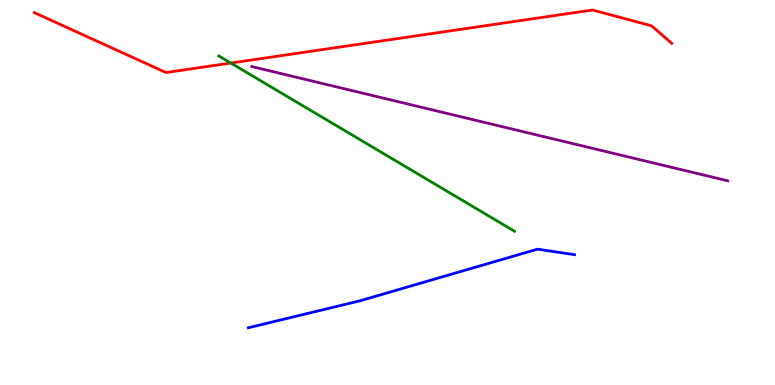[{'lines': ['blue', 'red'], 'intersections': []}, {'lines': ['green', 'red'], 'intersections': [{'x': 2.98, 'y': 8.36}]}, {'lines': ['purple', 'red'], 'intersections': []}, {'lines': ['blue', 'green'], 'intersections': []}, {'lines': ['blue', 'purple'], 'intersections': []}, {'lines': ['green', 'purple'], 'intersections': []}]